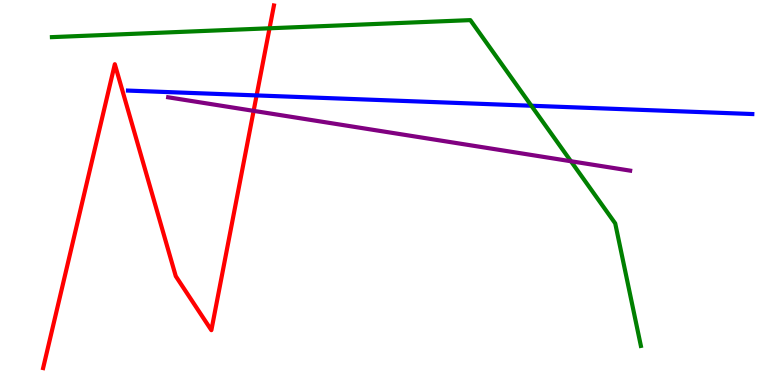[{'lines': ['blue', 'red'], 'intersections': [{'x': 3.31, 'y': 7.52}]}, {'lines': ['green', 'red'], 'intersections': [{'x': 3.48, 'y': 9.27}]}, {'lines': ['purple', 'red'], 'intersections': [{'x': 3.27, 'y': 7.12}]}, {'lines': ['blue', 'green'], 'intersections': [{'x': 6.86, 'y': 7.25}]}, {'lines': ['blue', 'purple'], 'intersections': []}, {'lines': ['green', 'purple'], 'intersections': [{'x': 7.37, 'y': 5.81}]}]